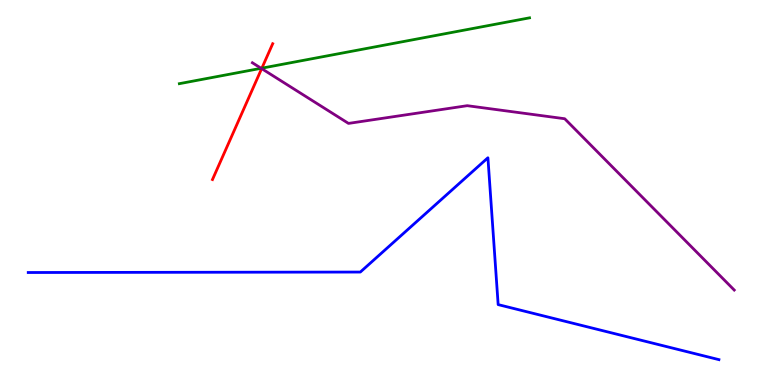[{'lines': ['blue', 'red'], 'intersections': []}, {'lines': ['green', 'red'], 'intersections': [{'x': 3.38, 'y': 8.23}]}, {'lines': ['purple', 'red'], 'intersections': [{'x': 3.38, 'y': 8.22}]}, {'lines': ['blue', 'green'], 'intersections': []}, {'lines': ['blue', 'purple'], 'intersections': []}, {'lines': ['green', 'purple'], 'intersections': [{'x': 3.37, 'y': 8.23}]}]